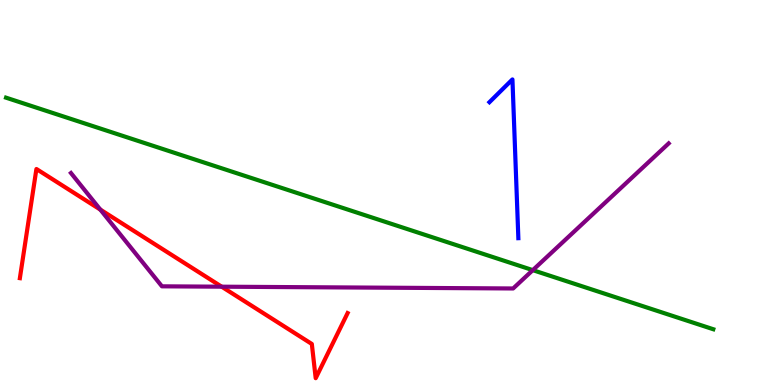[{'lines': ['blue', 'red'], 'intersections': []}, {'lines': ['green', 'red'], 'intersections': []}, {'lines': ['purple', 'red'], 'intersections': [{'x': 1.29, 'y': 4.56}, {'x': 2.86, 'y': 2.55}]}, {'lines': ['blue', 'green'], 'intersections': []}, {'lines': ['blue', 'purple'], 'intersections': []}, {'lines': ['green', 'purple'], 'intersections': [{'x': 6.87, 'y': 2.98}]}]